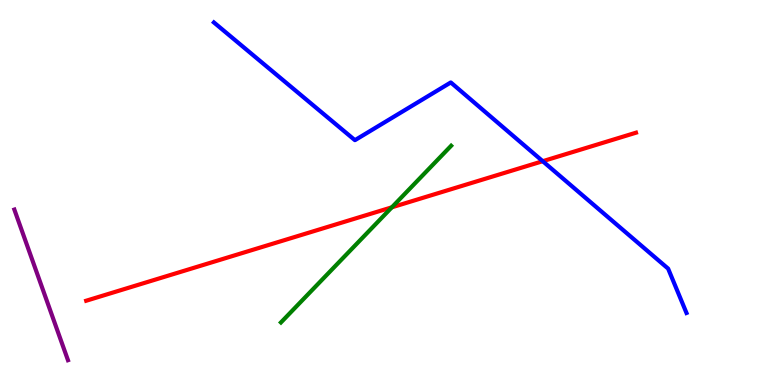[{'lines': ['blue', 'red'], 'intersections': [{'x': 7.0, 'y': 5.81}]}, {'lines': ['green', 'red'], 'intersections': [{'x': 5.06, 'y': 4.62}]}, {'lines': ['purple', 'red'], 'intersections': []}, {'lines': ['blue', 'green'], 'intersections': []}, {'lines': ['blue', 'purple'], 'intersections': []}, {'lines': ['green', 'purple'], 'intersections': []}]